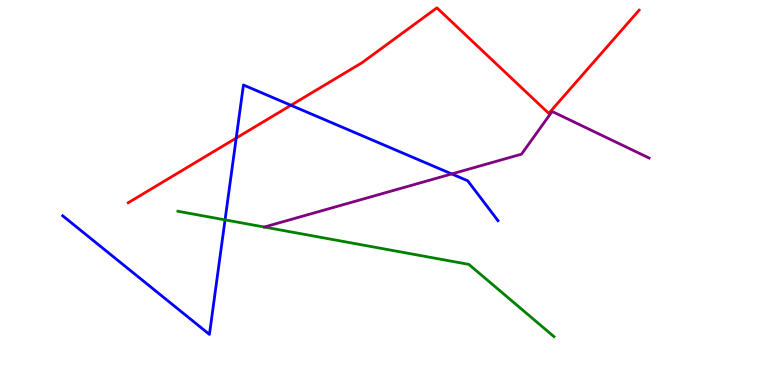[{'lines': ['blue', 'red'], 'intersections': [{'x': 3.05, 'y': 6.41}, {'x': 3.75, 'y': 7.27}]}, {'lines': ['green', 'red'], 'intersections': []}, {'lines': ['purple', 'red'], 'intersections': []}, {'lines': ['blue', 'green'], 'intersections': [{'x': 2.9, 'y': 4.29}]}, {'lines': ['blue', 'purple'], 'intersections': [{'x': 5.83, 'y': 5.48}]}, {'lines': ['green', 'purple'], 'intersections': []}]